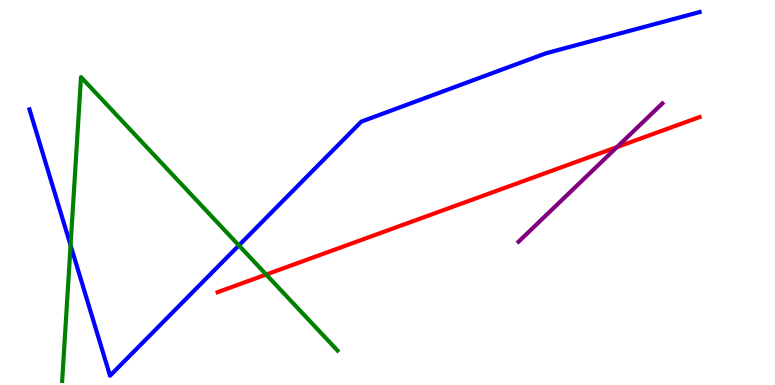[{'lines': ['blue', 'red'], 'intersections': []}, {'lines': ['green', 'red'], 'intersections': [{'x': 3.43, 'y': 2.87}]}, {'lines': ['purple', 'red'], 'intersections': [{'x': 7.96, 'y': 6.18}]}, {'lines': ['blue', 'green'], 'intersections': [{'x': 0.911, 'y': 3.63}, {'x': 3.08, 'y': 3.63}]}, {'lines': ['blue', 'purple'], 'intersections': []}, {'lines': ['green', 'purple'], 'intersections': []}]